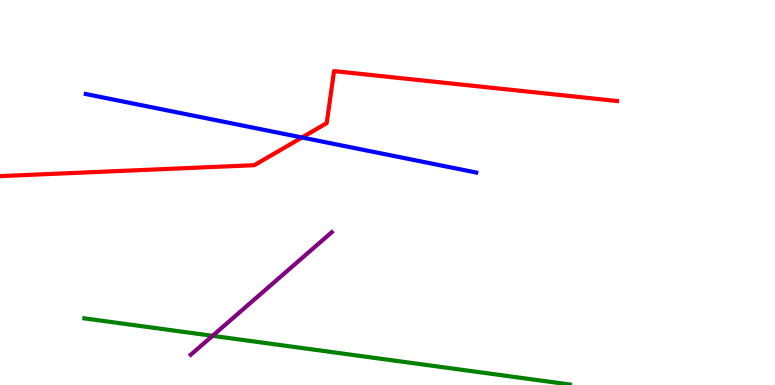[{'lines': ['blue', 'red'], 'intersections': [{'x': 3.9, 'y': 6.43}]}, {'lines': ['green', 'red'], 'intersections': []}, {'lines': ['purple', 'red'], 'intersections': []}, {'lines': ['blue', 'green'], 'intersections': []}, {'lines': ['blue', 'purple'], 'intersections': []}, {'lines': ['green', 'purple'], 'intersections': [{'x': 2.74, 'y': 1.28}]}]